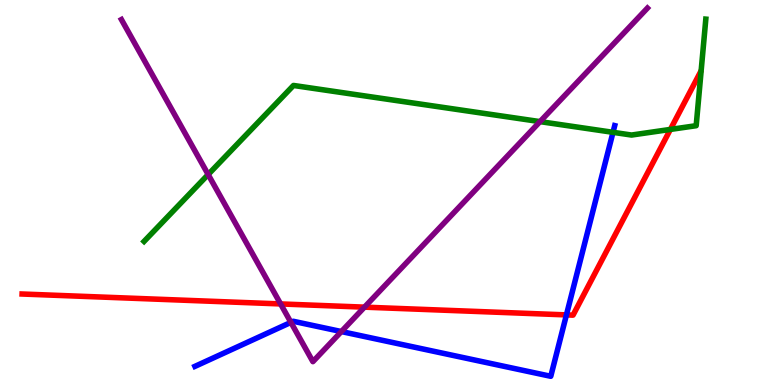[{'lines': ['blue', 'red'], 'intersections': [{'x': 7.31, 'y': 1.82}]}, {'lines': ['green', 'red'], 'intersections': [{'x': 8.65, 'y': 6.64}]}, {'lines': ['purple', 'red'], 'intersections': [{'x': 3.62, 'y': 2.11}, {'x': 4.7, 'y': 2.02}]}, {'lines': ['blue', 'green'], 'intersections': [{'x': 7.91, 'y': 6.56}]}, {'lines': ['blue', 'purple'], 'intersections': [{'x': 3.75, 'y': 1.63}, {'x': 4.4, 'y': 1.39}]}, {'lines': ['green', 'purple'], 'intersections': [{'x': 2.69, 'y': 5.47}, {'x': 6.97, 'y': 6.84}]}]